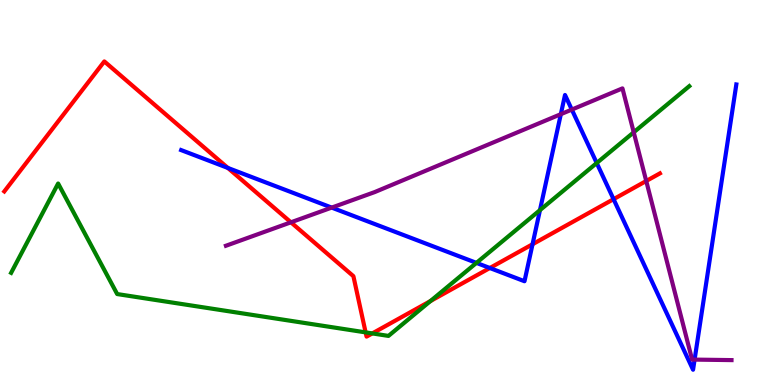[{'lines': ['blue', 'red'], 'intersections': [{'x': 2.94, 'y': 5.64}, {'x': 6.32, 'y': 3.04}, {'x': 6.87, 'y': 3.66}, {'x': 7.92, 'y': 4.83}]}, {'lines': ['green', 'red'], 'intersections': [{'x': 4.72, 'y': 1.37}, {'x': 4.8, 'y': 1.34}, {'x': 5.55, 'y': 2.18}]}, {'lines': ['purple', 'red'], 'intersections': [{'x': 3.75, 'y': 4.23}, {'x': 8.34, 'y': 5.3}]}, {'lines': ['blue', 'green'], 'intersections': [{'x': 6.15, 'y': 3.17}, {'x': 6.97, 'y': 4.54}, {'x': 7.7, 'y': 5.77}]}, {'lines': ['blue', 'purple'], 'intersections': [{'x': 4.28, 'y': 4.61}, {'x': 7.24, 'y': 7.03}, {'x': 7.38, 'y': 7.15}, {'x': 8.96, 'y': 0.66}]}, {'lines': ['green', 'purple'], 'intersections': [{'x': 8.18, 'y': 6.56}]}]